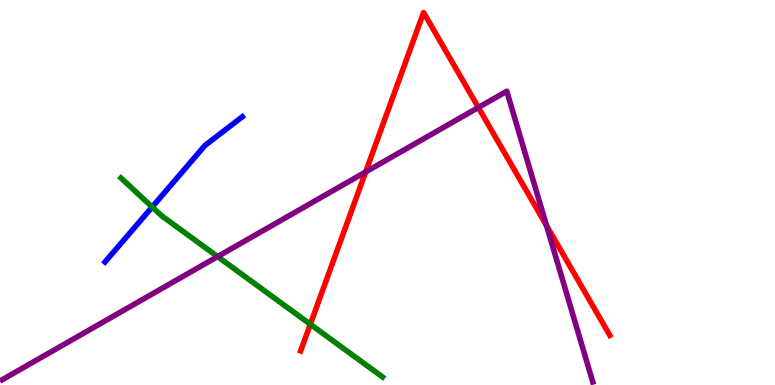[{'lines': ['blue', 'red'], 'intersections': []}, {'lines': ['green', 'red'], 'intersections': [{'x': 4.0, 'y': 1.58}]}, {'lines': ['purple', 'red'], 'intersections': [{'x': 4.72, 'y': 5.53}, {'x': 6.17, 'y': 7.21}, {'x': 7.05, 'y': 4.14}]}, {'lines': ['blue', 'green'], 'intersections': [{'x': 1.96, 'y': 4.62}]}, {'lines': ['blue', 'purple'], 'intersections': []}, {'lines': ['green', 'purple'], 'intersections': [{'x': 2.81, 'y': 3.34}]}]